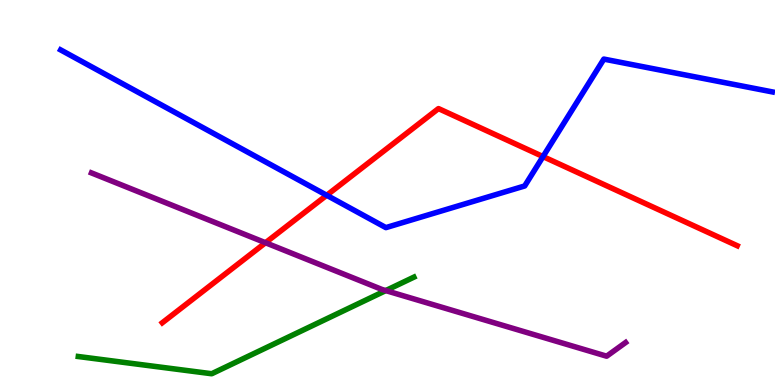[{'lines': ['blue', 'red'], 'intersections': [{'x': 4.22, 'y': 4.93}, {'x': 7.01, 'y': 5.93}]}, {'lines': ['green', 'red'], 'intersections': []}, {'lines': ['purple', 'red'], 'intersections': [{'x': 3.43, 'y': 3.7}]}, {'lines': ['blue', 'green'], 'intersections': []}, {'lines': ['blue', 'purple'], 'intersections': []}, {'lines': ['green', 'purple'], 'intersections': [{'x': 4.98, 'y': 2.45}]}]